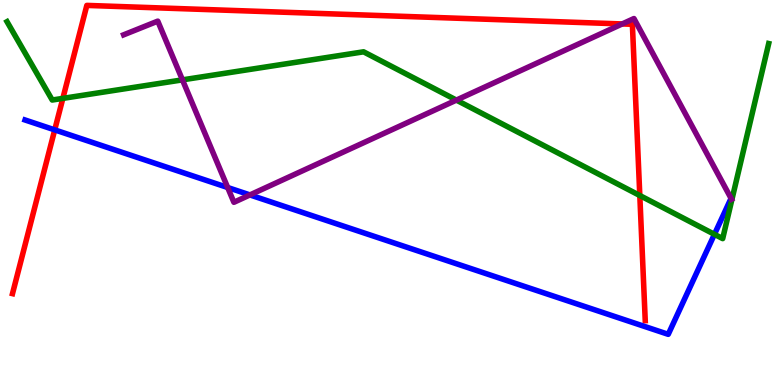[{'lines': ['blue', 'red'], 'intersections': [{'x': 0.706, 'y': 6.63}]}, {'lines': ['green', 'red'], 'intersections': [{'x': 0.811, 'y': 7.44}, {'x': 8.26, 'y': 4.92}]}, {'lines': ['purple', 'red'], 'intersections': [{'x': 8.03, 'y': 9.38}]}, {'lines': ['blue', 'green'], 'intersections': [{'x': 9.22, 'y': 3.91}]}, {'lines': ['blue', 'purple'], 'intersections': [{'x': 2.94, 'y': 5.13}, {'x': 3.22, 'y': 4.94}]}, {'lines': ['green', 'purple'], 'intersections': [{'x': 2.35, 'y': 7.93}, {'x': 5.89, 'y': 7.4}]}]